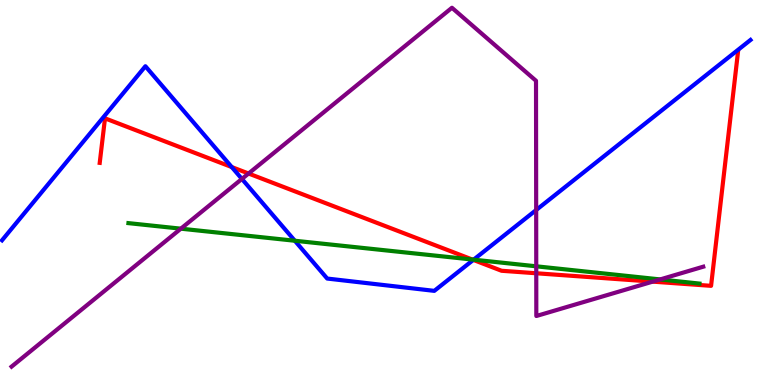[{'lines': ['blue', 'red'], 'intersections': [{'x': 2.99, 'y': 5.66}, {'x': 6.11, 'y': 3.25}]}, {'lines': ['green', 'red'], 'intersections': [{'x': 6.09, 'y': 3.26}]}, {'lines': ['purple', 'red'], 'intersections': [{'x': 3.21, 'y': 5.49}, {'x': 6.92, 'y': 2.9}, {'x': 8.42, 'y': 2.68}]}, {'lines': ['blue', 'green'], 'intersections': [{'x': 3.8, 'y': 3.75}, {'x': 6.11, 'y': 3.26}]}, {'lines': ['blue', 'purple'], 'intersections': [{'x': 3.12, 'y': 5.35}, {'x': 6.92, 'y': 4.54}]}, {'lines': ['green', 'purple'], 'intersections': [{'x': 2.33, 'y': 4.06}, {'x': 6.92, 'y': 3.08}, {'x': 8.52, 'y': 2.74}]}]